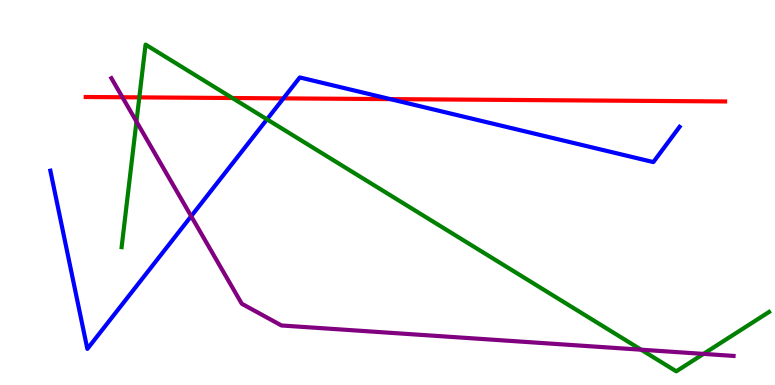[{'lines': ['blue', 'red'], 'intersections': [{'x': 3.66, 'y': 7.44}, {'x': 5.04, 'y': 7.43}]}, {'lines': ['green', 'red'], 'intersections': [{'x': 1.8, 'y': 7.47}, {'x': 3.0, 'y': 7.45}]}, {'lines': ['purple', 'red'], 'intersections': [{'x': 1.58, 'y': 7.47}]}, {'lines': ['blue', 'green'], 'intersections': [{'x': 3.45, 'y': 6.9}]}, {'lines': ['blue', 'purple'], 'intersections': [{'x': 2.47, 'y': 4.38}]}, {'lines': ['green', 'purple'], 'intersections': [{'x': 1.76, 'y': 6.84}, {'x': 8.27, 'y': 0.917}, {'x': 9.08, 'y': 0.808}]}]